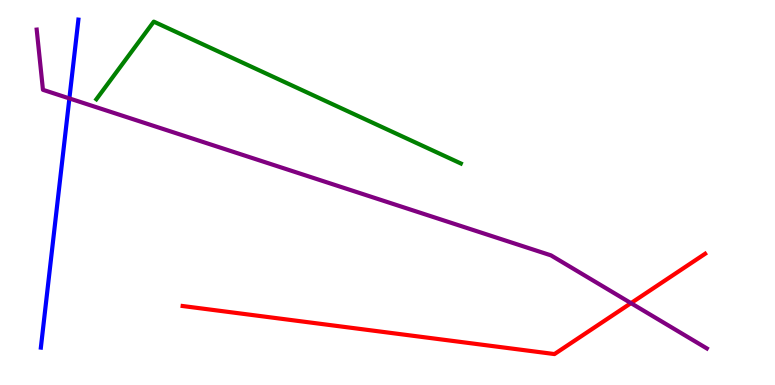[{'lines': ['blue', 'red'], 'intersections': []}, {'lines': ['green', 'red'], 'intersections': []}, {'lines': ['purple', 'red'], 'intersections': [{'x': 8.14, 'y': 2.13}]}, {'lines': ['blue', 'green'], 'intersections': []}, {'lines': ['blue', 'purple'], 'intersections': [{'x': 0.895, 'y': 7.44}]}, {'lines': ['green', 'purple'], 'intersections': []}]